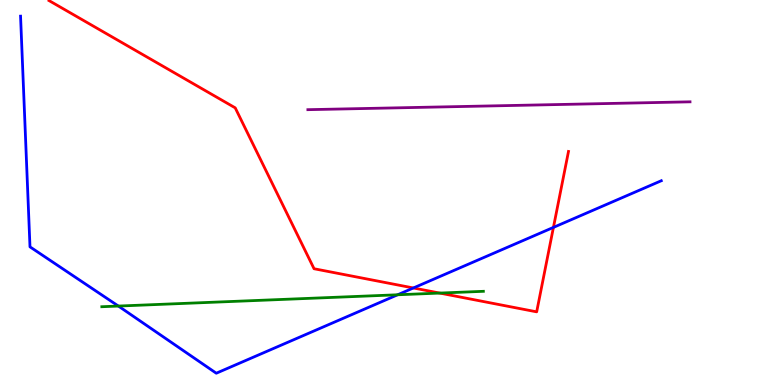[{'lines': ['blue', 'red'], 'intersections': [{'x': 5.33, 'y': 2.52}, {'x': 7.14, 'y': 4.09}]}, {'lines': ['green', 'red'], 'intersections': [{'x': 5.67, 'y': 2.39}]}, {'lines': ['purple', 'red'], 'intersections': []}, {'lines': ['blue', 'green'], 'intersections': [{'x': 1.53, 'y': 2.05}, {'x': 5.13, 'y': 2.34}]}, {'lines': ['blue', 'purple'], 'intersections': []}, {'lines': ['green', 'purple'], 'intersections': []}]